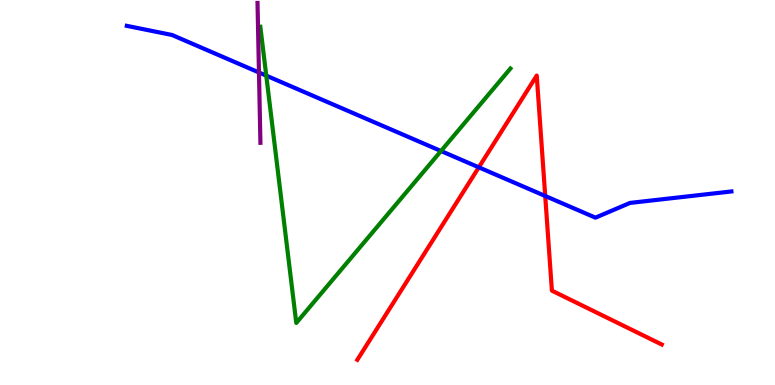[{'lines': ['blue', 'red'], 'intersections': [{'x': 6.18, 'y': 5.65}, {'x': 7.04, 'y': 4.91}]}, {'lines': ['green', 'red'], 'intersections': []}, {'lines': ['purple', 'red'], 'intersections': []}, {'lines': ['blue', 'green'], 'intersections': [{'x': 3.44, 'y': 8.04}, {'x': 5.69, 'y': 6.08}]}, {'lines': ['blue', 'purple'], 'intersections': [{'x': 3.34, 'y': 8.12}]}, {'lines': ['green', 'purple'], 'intersections': []}]